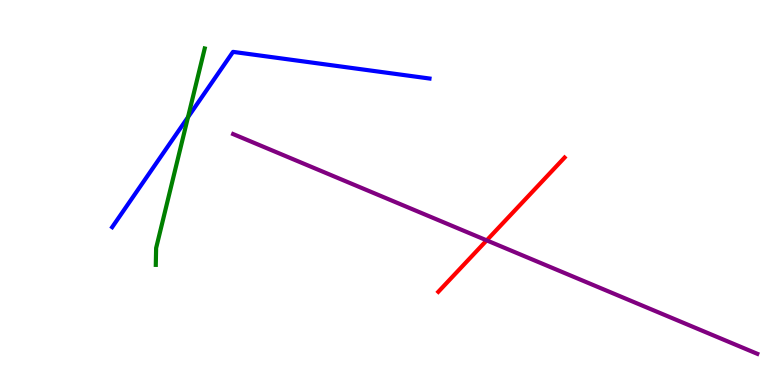[{'lines': ['blue', 'red'], 'intersections': []}, {'lines': ['green', 'red'], 'intersections': []}, {'lines': ['purple', 'red'], 'intersections': [{'x': 6.28, 'y': 3.76}]}, {'lines': ['blue', 'green'], 'intersections': [{'x': 2.43, 'y': 6.96}]}, {'lines': ['blue', 'purple'], 'intersections': []}, {'lines': ['green', 'purple'], 'intersections': []}]